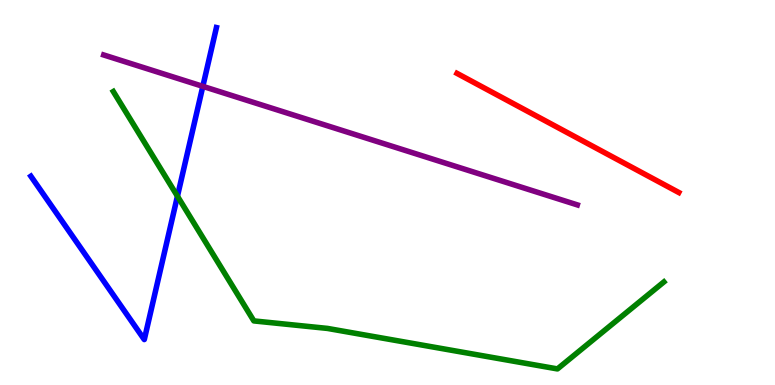[{'lines': ['blue', 'red'], 'intersections': []}, {'lines': ['green', 'red'], 'intersections': []}, {'lines': ['purple', 'red'], 'intersections': []}, {'lines': ['blue', 'green'], 'intersections': [{'x': 2.29, 'y': 4.9}]}, {'lines': ['blue', 'purple'], 'intersections': [{'x': 2.62, 'y': 7.76}]}, {'lines': ['green', 'purple'], 'intersections': []}]